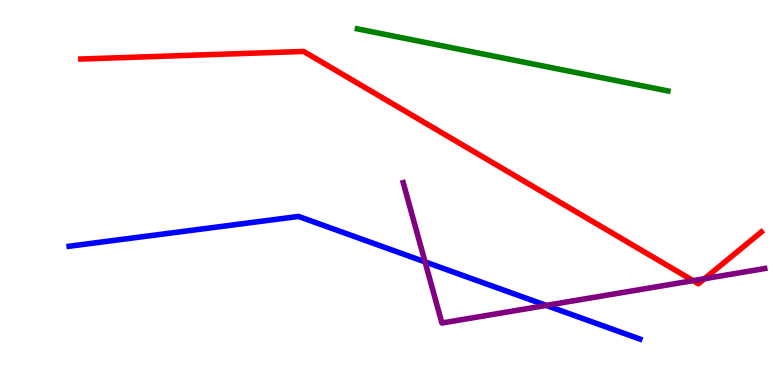[{'lines': ['blue', 'red'], 'intersections': []}, {'lines': ['green', 'red'], 'intersections': []}, {'lines': ['purple', 'red'], 'intersections': [{'x': 8.94, 'y': 2.71}, {'x': 9.09, 'y': 2.76}]}, {'lines': ['blue', 'green'], 'intersections': []}, {'lines': ['blue', 'purple'], 'intersections': [{'x': 5.48, 'y': 3.2}, {'x': 7.05, 'y': 2.07}]}, {'lines': ['green', 'purple'], 'intersections': []}]